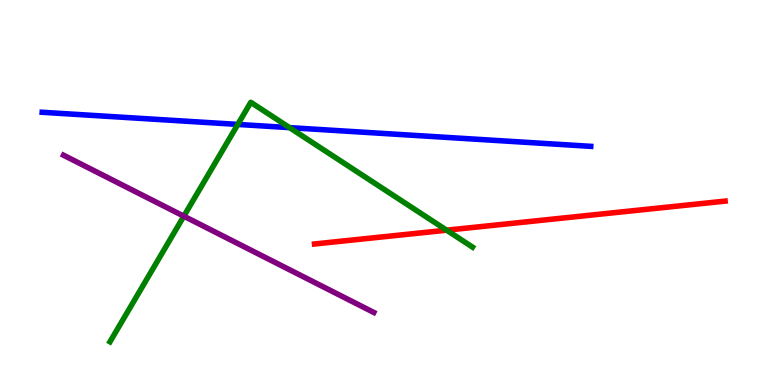[{'lines': ['blue', 'red'], 'intersections': []}, {'lines': ['green', 'red'], 'intersections': [{'x': 5.76, 'y': 4.02}]}, {'lines': ['purple', 'red'], 'intersections': []}, {'lines': ['blue', 'green'], 'intersections': [{'x': 3.07, 'y': 6.77}, {'x': 3.74, 'y': 6.68}]}, {'lines': ['blue', 'purple'], 'intersections': []}, {'lines': ['green', 'purple'], 'intersections': [{'x': 2.37, 'y': 4.38}]}]